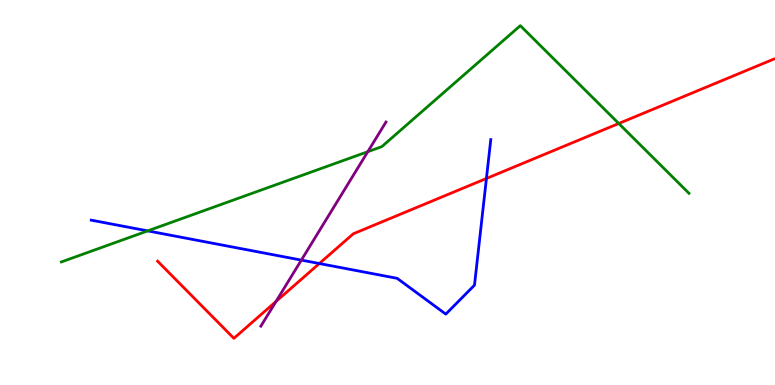[{'lines': ['blue', 'red'], 'intersections': [{'x': 4.12, 'y': 3.16}, {'x': 6.28, 'y': 5.36}]}, {'lines': ['green', 'red'], 'intersections': [{'x': 7.98, 'y': 6.79}]}, {'lines': ['purple', 'red'], 'intersections': [{'x': 3.56, 'y': 2.17}]}, {'lines': ['blue', 'green'], 'intersections': [{'x': 1.91, 'y': 4.0}]}, {'lines': ['blue', 'purple'], 'intersections': [{'x': 3.89, 'y': 3.24}]}, {'lines': ['green', 'purple'], 'intersections': [{'x': 4.75, 'y': 6.06}]}]